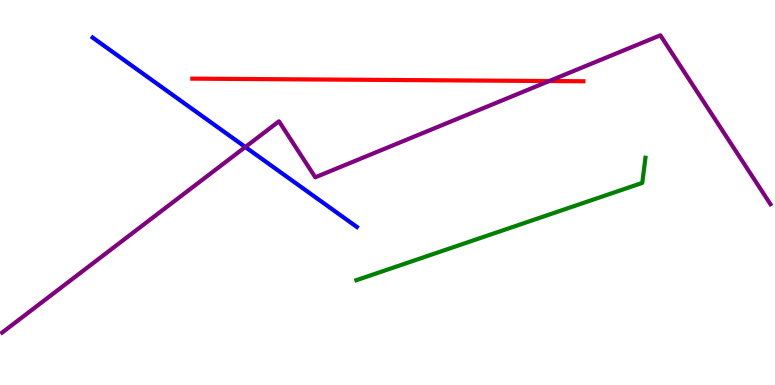[{'lines': ['blue', 'red'], 'intersections': []}, {'lines': ['green', 'red'], 'intersections': []}, {'lines': ['purple', 'red'], 'intersections': [{'x': 7.09, 'y': 7.9}]}, {'lines': ['blue', 'green'], 'intersections': []}, {'lines': ['blue', 'purple'], 'intersections': [{'x': 3.17, 'y': 6.18}]}, {'lines': ['green', 'purple'], 'intersections': []}]